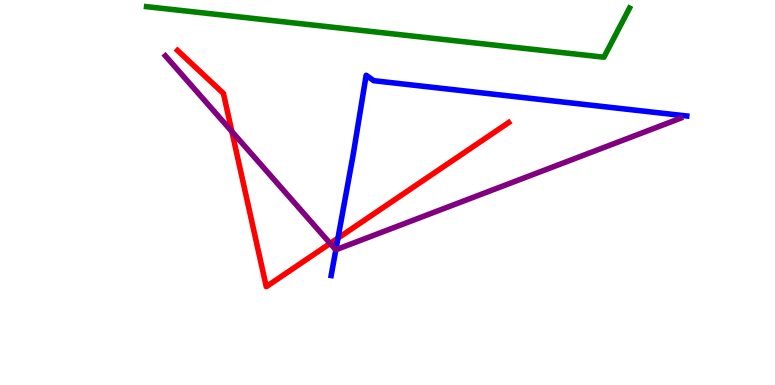[{'lines': ['blue', 'red'], 'intersections': [{'x': 4.36, 'y': 3.81}]}, {'lines': ['green', 'red'], 'intersections': []}, {'lines': ['purple', 'red'], 'intersections': [{'x': 2.99, 'y': 6.58}, {'x': 4.26, 'y': 3.68}]}, {'lines': ['blue', 'green'], 'intersections': []}, {'lines': ['blue', 'purple'], 'intersections': [{'x': 4.33, 'y': 3.51}]}, {'lines': ['green', 'purple'], 'intersections': []}]